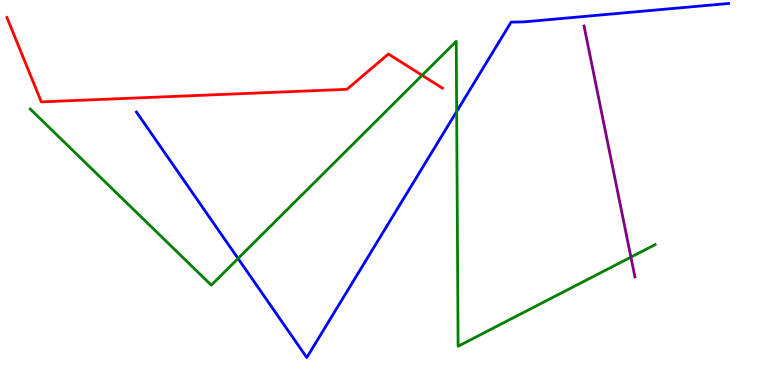[{'lines': ['blue', 'red'], 'intersections': []}, {'lines': ['green', 'red'], 'intersections': [{'x': 5.45, 'y': 8.04}]}, {'lines': ['purple', 'red'], 'intersections': []}, {'lines': ['blue', 'green'], 'intersections': [{'x': 3.07, 'y': 3.29}, {'x': 5.89, 'y': 7.1}]}, {'lines': ['blue', 'purple'], 'intersections': []}, {'lines': ['green', 'purple'], 'intersections': [{'x': 8.14, 'y': 3.32}]}]